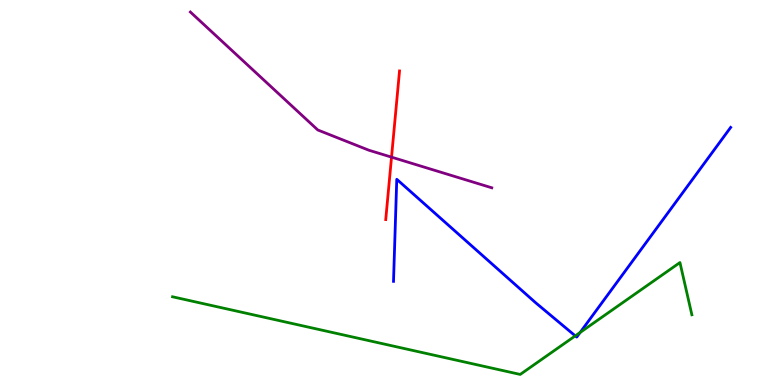[{'lines': ['blue', 'red'], 'intersections': []}, {'lines': ['green', 'red'], 'intersections': []}, {'lines': ['purple', 'red'], 'intersections': [{'x': 5.05, 'y': 5.92}]}, {'lines': ['blue', 'green'], 'intersections': [{'x': 7.42, 'y': 1.28}, {'x': 7.49, 'y': 1.36}]}, {'lines': ['blue', 'purple'], 'intersections': []}, {'lines': ['green', 'purple'], 'intersections': []}]